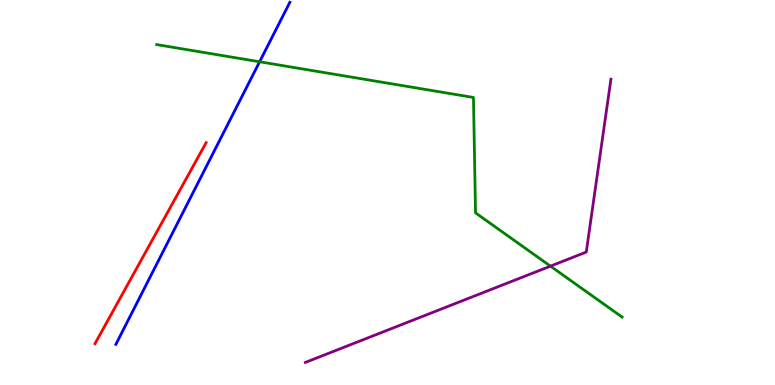[{'lines': ['blue', 'red'], 'intersections': []}, {'lines': ['green', 'red'], 'intersections': []}, {'lines': ['purple', 'red'], 'intersections': []}, {'lines': ['blue', 'green'], 'intersections': [{'x': 3.35, 'y': 8.4}]}, {'lines': ['blue', 'purple'], 'intersections': []}, {'lines': ['green', 'purple'], 'intersections': [{'x': 7.1, 'y': 3.09}]}]